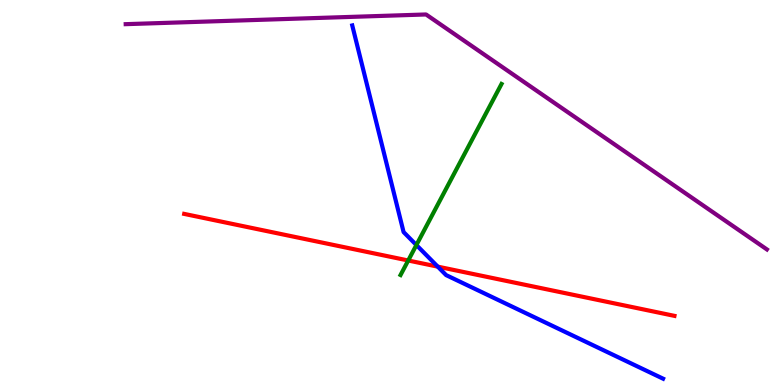[{'lines': ['blue', 'red'], 'intersections': [{'x': 5.65, 'y': 3.07}]}, {'lines': ['green', 'red'], 'intersections': [{'x': 5.27, 'y': 3.23}]}, {'lines': ['purple', 'red'], 'intersections': []}, {'lines': ['blue', 'green'], 'intersections': [{'x': 5.37, 'y': 3.64}]}, {'lines': ['blue', 'purple'], 'intersections': []}, {'lines': ['green', 'purple'], 'intersections': []}]